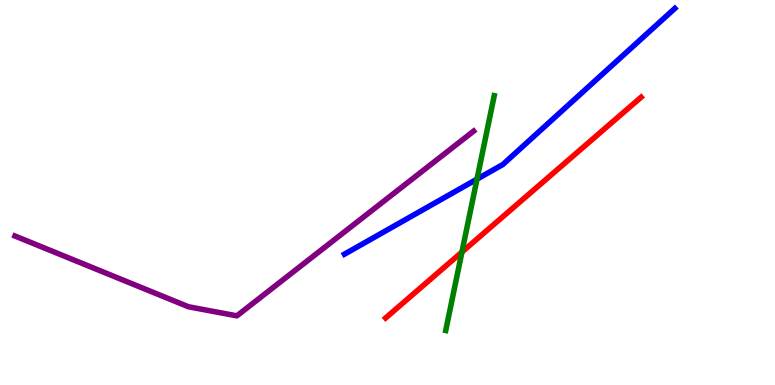[{'lines': ['blue', 'red'], 'intersections': []}, {'lines': ['green', 'red'], 'intersections': [{'x': 5.96, 'y': 3.45}]}, {'lines': ['purple', 'red'], 'intersections': []}, {'lines': ['blue', 'green'], 'intersections': [{'x': 6.15, 'y': 5.35}]}, {'lines': ['blue', 'purple'], 'intersections': []}, {'lines': ['green', 'purple'], 'intersections': []}]